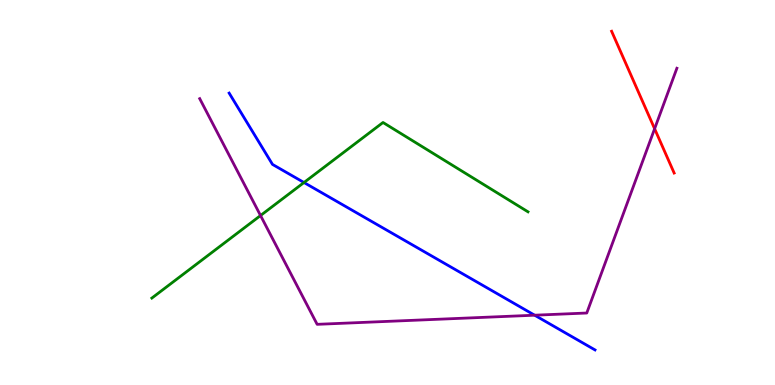[{'lines': ['blue', 'red'], 'intersections': []}, {'lines': ['green', 'red'], 'intersections': []}, {'lines': ['purple', 'red'], 'intersections': [{'x': 8.45, 'y': 6.66}]}, {'lines': ['blue', 'green'], 'intersections': [{'x': 3.92, 'y': 5.26}]}, {'lines': ['blue', 'purple'], 'intersections': [{'x': 6.9, 'y': 1.81}]}, {'lines': ['green', 'purple'], 'intersections': [{'x': 3.36, 'y': 4.4}]}]